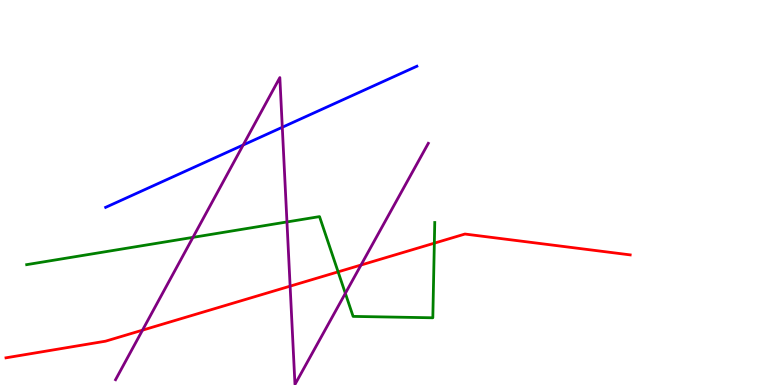[{'lines': ['blue', 'red'], 'intersections': []}, {'lines': ['green', 'red'], 'intersections': [{'x': 4.36, 'y': 2.94}, {'x': 5.6, 'y': 3.68}]}, {'lines': ['purple', 'red'], 'intersections': [{'x': 1.84, 'y': 1.42}, {'x': 3.74, 'y': 2.57}, {'x': 4.66, 'y': 3.12}]}, {'lines': ['blue', 'green'], 'intersections': []}, {'lines': ['blue', 'purple'], 'intersections': [{'x': 3.14, 'y': 6.23}, {'x': 3.64, 'y': 6.69}]}, {'lines': ['green', 'purple'], 'intersections': [{'x': 2.49, 'y': 3.83}, {'x': 3.7, 'y': 4.24}, {'x': 4.46, 'y': 2.38}]}]